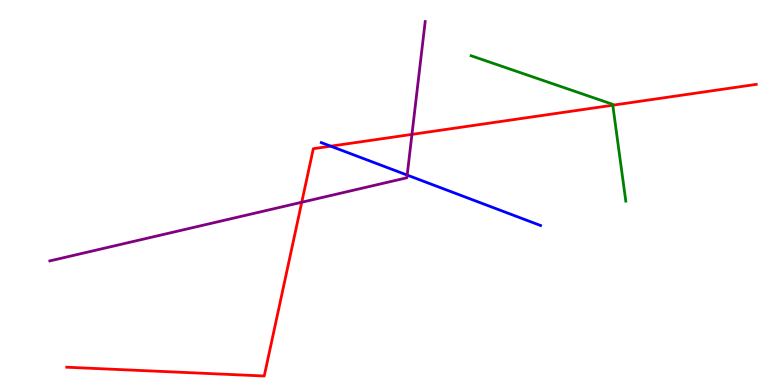[{'lines': ['blue', 'red'], 'intersections': [{'x': 4.27, 'y': 6.2}]}, {'lines': ['green', 'red'], 'intersections': [{'x': 7.91, 'y': 7.27}]}, {'lines': ['purple', 'red'], 'intersections': [{'x': 3.89, 'y': 4.75}, {'x': 5.32, 'y': 6.51}]}, {'lines': ['blue', 'green'], 'intersections': []}, {'lines': ['blue', 'purple'], 'intersections': [{'x': 5.25, 'y': 5.45}]}, {'lines': ['green', 'purple'], 'intersections': []}]